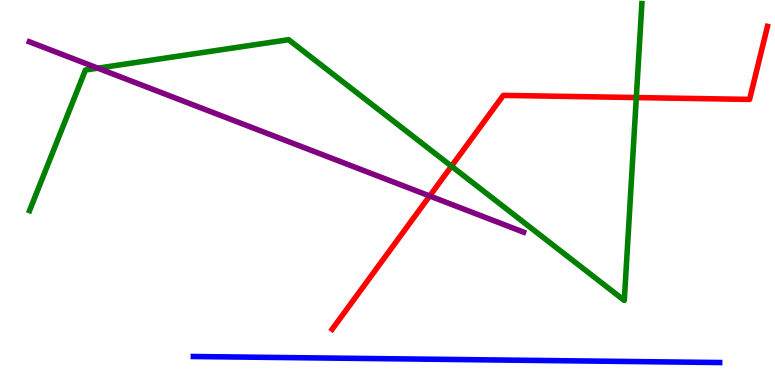[{'lines': ['blue', 'red'], 'intersections': []}, {'lines': ['green', 'red'], 'intersections': [{'x': 5.83, 'y': 5.68}, {'x': 8.21, 'y': 7.47}]}, {'lines': ['purple', 'red'], 'intersections': [{'x': 5.54, 'y': 4.91}]}, {'lines': ['blue', 'green'], 'intersections': []}, {'lines': ['blue', 'purple'], 'intersections': []}, {'lines': ['green', 'purple'], 'intersections': [{'x': 1.26, 'y': 8.23}]}]